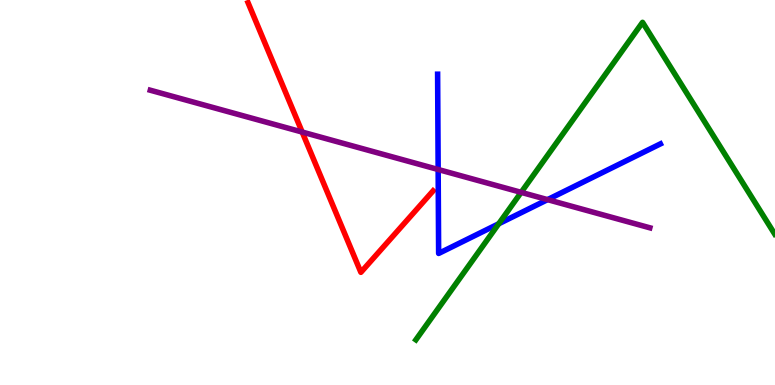[{'lines': ['blue', 'red'], 'intersections': []}, {'lines': ['green', 'red'], 'intersections': []}, {'lines': ['purple', 'red'], 'intersections': [{'x': 3.9, 'y': 6.57}]}, {'lines': ['blue', 'green'], 'intersections': [{'x': 6.44, 'y': 4.19}]}, {'lines': ['blue', 'purple'], 'intersections': [{'x': 5.65, 'y': 5.6}, {'x': 7.07, 'y': 4.81}]}, {'lines': ['green', 'purple'], 'intersections': [{'x': 6.72, 'y': 5.0}]}]